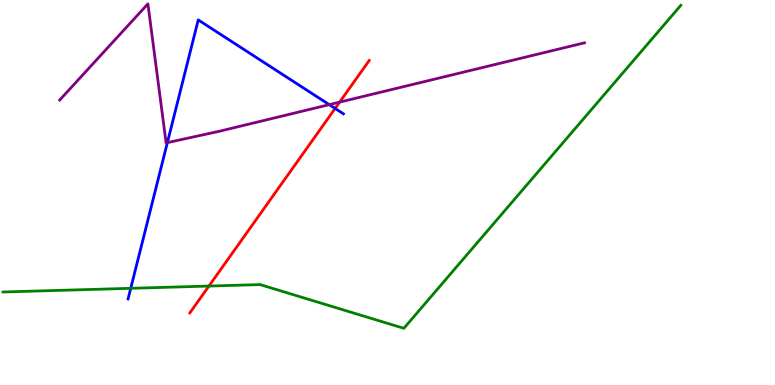[{'lines': ['blue', 'red'], 'intersections': [{'x': 4.32, 'y': 7.18}]}, {'lines': ['green', 'red'], 'intersections': [{'x': 2.7, 'y': 2.57}]}, {'lines': ['purple', 'red'], 'intersections': [{'x': 4.38, 'y': 7.35}]}, {'lines': ['blue', 'green'], 'intersections': [{'x': 1.69, 'y': 2.51}]}, {'lines': ['blue', 'purple'], 'intersections': [{'x': 2.16, 'y': 6.3}, {'x': 4.25, 'y': 7.28}]}, {'lines': ['green', 'purple'], 'intersections': []}]